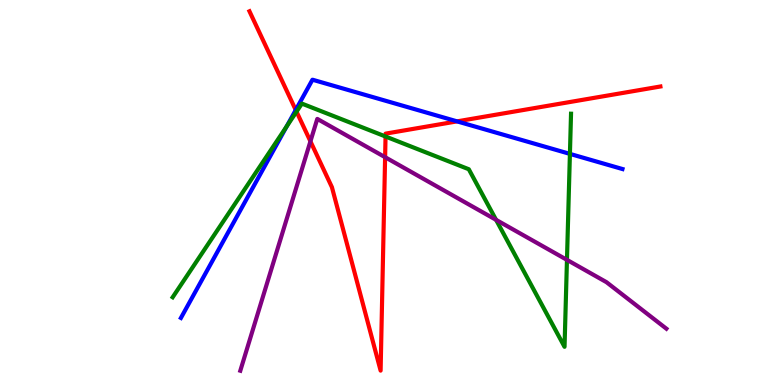[{'lines': ['blue', 'red'], 'intersections': [{'x': 3.82, 'y': 7.14}, {'x': 5.9, 'y': 6.85}]}, {'lines': ['green', 'red'], 'intersections': [{'x': 3.83, 'y': 7.1}, {'x': 4.97, 'y': 6.45}]}, {'lines': ['purple', 'red'], 'intersections': [{'x': 4.01, 'y': 6.33}, {'x': 4.97, 'y': 5.92}]}, {'lines': ['blue', 'green'], 'intersections': [{'x': 3.7, 'y': 6.72}, {'x': 7.35, 'y': 6.0}]}, {'lines': ['blue', 'purple'], 'intersections': []}, {'lines': ['green', 'purple'], 'intersections': [{'x': 6.4, 'y': 4.29}, {'x': 7.32, 'y': 3.25}]}]